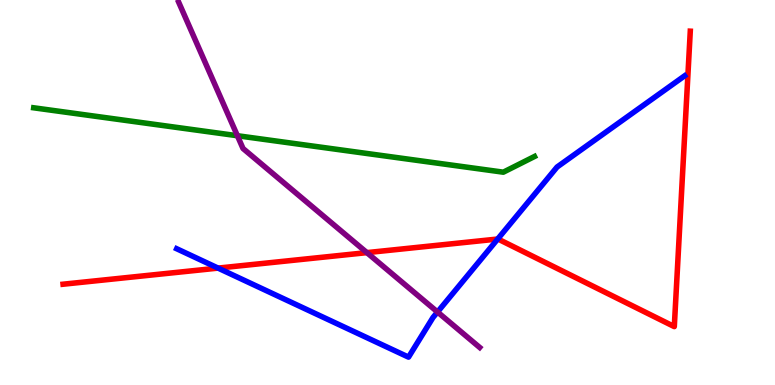[{'lines': ['blue', 'red'], 'intersections': [{'x': 2.81, 'y': 3.04}, {'x': 6.42, 'y': 3.79}]}, {'lines': ['green', 'red'], 'intersections': []}, {'lines': ['purple', 'red'], 'intersections': [{'x': 4.73, 'y': 3.44}]}, {'lines': ['blue', 'green'], 'intersections': []}, {'lines': ['blue', 'purple'], 'intersections': [{'x': 5.65, 'y': 1.9}]}, {'lines': ['green', 'purple'], 'intersections': [{'x': 3.06, 'y': 6.47}]}]